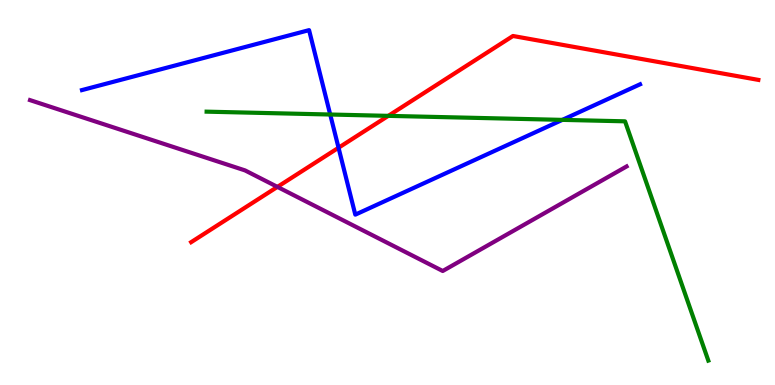[{'lines': ['blue', 'red'], 'intersections': [{'x': 4.37, 'y': 6.16}]}, {'lines': ['green', 'red'], 'intersections': [{'x': 5.01, 'y': 6.99}]}, {'lines': ['purple', 'red'], 'intersections': [{'x': 3.58, 'y': 5.15}]}, {'lines': ['blue', 'green'], 'intersections': [{'x': 4.26, 'y': 7.03}, {'x': 7.26, 'y': 6.89}]}, {'lines': ['blue', 'purple'], 'intersections': []}, {'lines': ['green', 'purple'], 'intersections': []}]